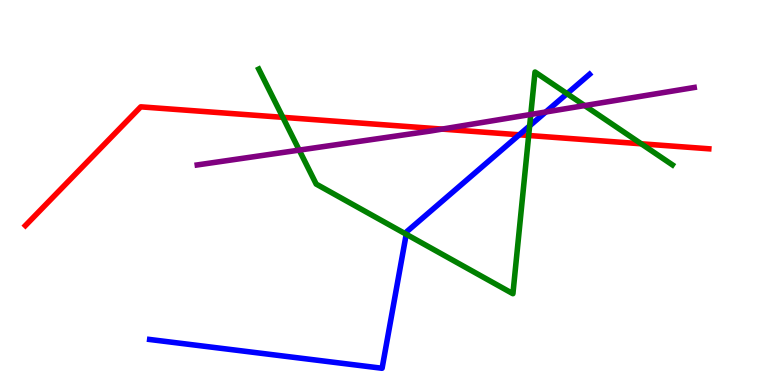[{'lines': ['blue', 'red'], 'intersections': [{'x': 6.7, 'y': 6.5}]}, {'lines': ['green', 'red'], 'intersections': [{'x': 3.65, 'y': 6.95}, {'x': 6.82, 'y': 6.48}, {'x': 8.27, 'y': 6.27}]}, {'lines': ['purple', 'red'], 'intersections': [{'x': 5.7, 'y': 6.65}]}, {'lines': ['blue', 'green'], 'intersections': [{'x': 5.24, 'y': 3.92}, {'x': 6.83, 'y': 6.73}, {'x': 7.32, 'y': 7.57}]}, {'lines': ['blue', 'purple'], 'intersections': [{'x': 7.04, 'y': 7.09}]}, {'lines': ['green', 'purple'], 'intersections': [{'x': 3.86, 'y': 6.1}, {'x': 6.85, 'y': 7.03}, {'x': 7.54, 'y': 7.26}]}]